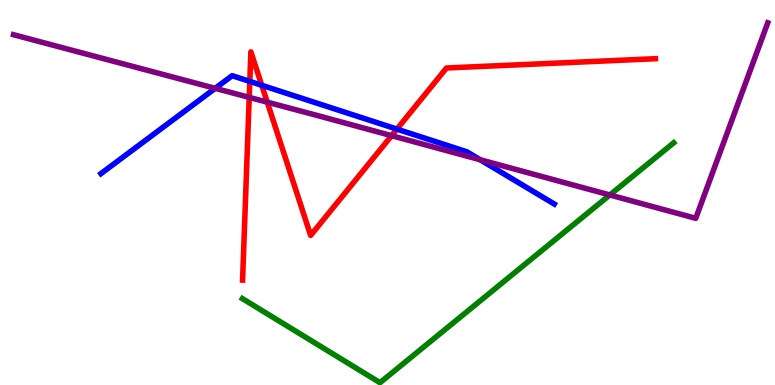[{'lines': ['blue', 'red'], 'intersections': [{'x': 3.22, 'y': 7.89}, {'x': 3.38, 'y': 7.79}, {'x': 5.12, 'y': 6.65}]}, {'lines': ['green', 'red'], 'intersections': []}, {'lines': ['purple', 'red'], 'intersections': [{'x': 3.22, 'y': 7.47}, {'x': 3.45, 'y': 7.35}, {'x': 5.05, 'y': 6.48}]}, {'lines': ['blue', 'green'], 'intersections': []}, {'lines': ['blue', 'purple'], 'intersections': [{'x': 2.78, 'y': 7.71}, {'x': 6.2, 'y': 5.85}]}, {'lines': ['green', 'purple'], 'intersections': [{'x': 7.87, 'y': 4.94}]}]